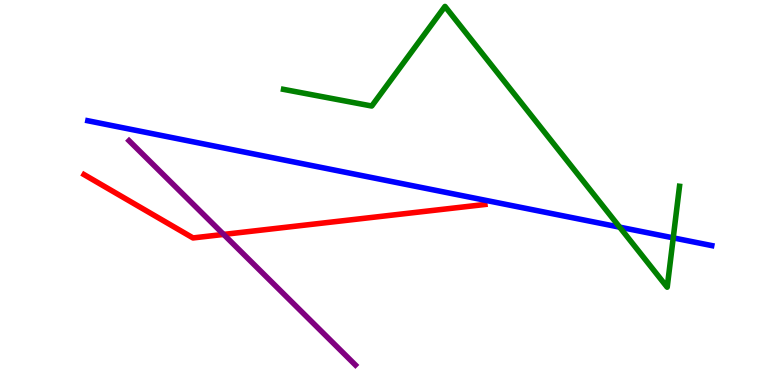[{'lines': ['blue', 'red'], 'intersections': []}, {'lines': ['green', 'red'], 'intersections': []}, {'lines': ['purple', 'red'], 'intersections': [{'x': 2.89, 'y': 3.91}]}, {'lines': ['blue', 'green'], 'intersections': [{'x': 8.0, 'y': 4.1}, {'x': 8.69, 'y': 3.82}]}, {'lines': ['blue', 'purple'], 'intersections': []}, {'lines': ['green', 'purple'], 'intersections': []}]